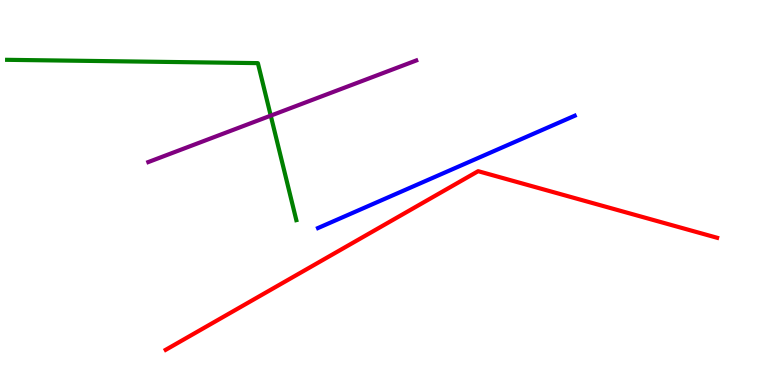[{'lines': ['blue', 'red'], 'intersections': []}, {'lines': ['green', 'red'], 'intersections': []}, {'lines': ['purple', 'red'], 'intersections': []}, {'lines': ['blue', 'green'], 'intersections': []}, {'lines': ['blue', 'purple'], 'intersections': []}, {'lines': ['green', 'purple'], 'intersections': [{'x': 3.49, 'y': 7.0}]}]